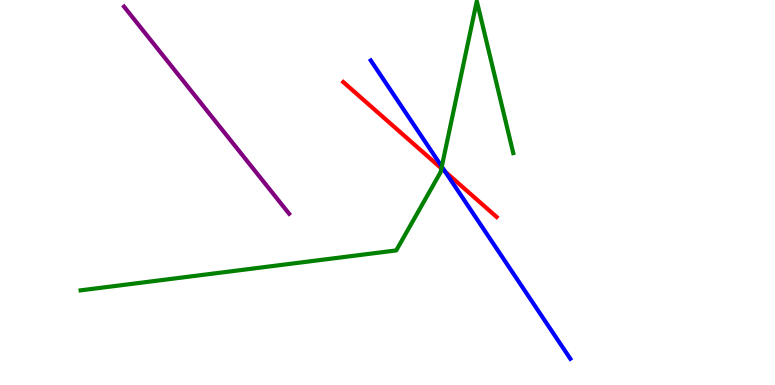[{'lines': ['blue', 'red'], 'intersections': [{'x': 5.74, 'y': 5.54}]}, {'lines': ['green', 'red'], 'intersections': [{'x': 5.7, 'y': 5.63}]}, {'lines': ['purple', 'red'], 'intersections': []}, {'lines': ['blue', 'green'], 'intersections': [{'x': 5.7, 'y': 5.67}]}, {'lines': ['blue', 'purple'], 'intersections': []}, {'lines': ['green', 'purple'], 'intersections': []}]